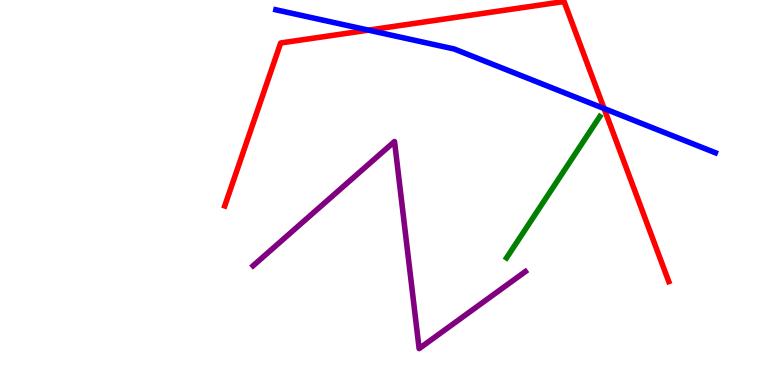[{'lines': ['blue', 'red'], 'intersections': [{'x': 4.75, 'y': 9.22}, {'x': 7.79, 'y': 7.18}]}, {'lines': ['green', 'red'], 'intersections': []}, {'lines': ['purple', 'red'], 'intersections': []}, {'lines': ['blue', 'green'], 'intersections': []}, {'lines': ['blue', 'purple'], 'intersections': []}, {'lines': ['green', 'purple'], 'intersections': []}]